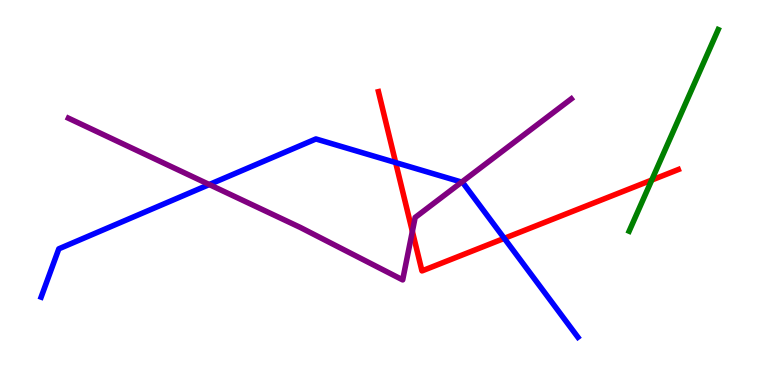[{'lines': ['blue', 'red'], 'intersections': [{'x': 5.11, 'y': 5.78}, {'x': 6.51, 'y': 3.81}]}, {'lines': ['green', 'red'], 'intersections': [{'x': 8.41, 'y': 5.32}]}, {'lines': ['purple', 'red'], 'intersections': [{'x': 5.32, 'y': 3.99}]}, {'lines': ['blue', 'green'], 'intersections': []}, {'lines': ['blue', 'purple'], 'intersections': [{'x': 2.7, 'y': 5.21}, {'x': 5.96, 'y': 5.27}]}, {'lines': ['green', 'purple'], 'intersections': []}]